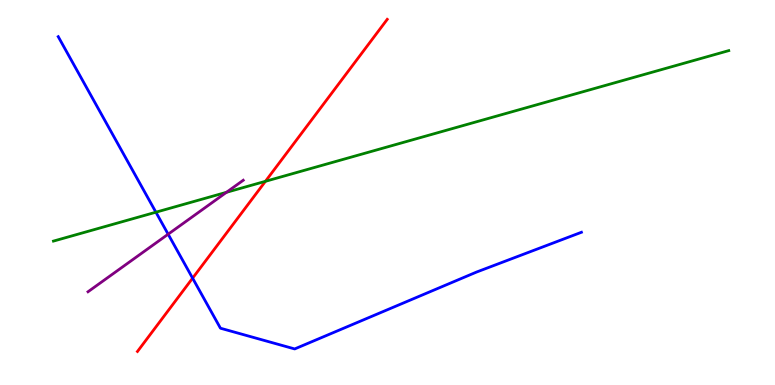[{'lines': ['blue', 'red'], 'intersections': [{'x': 2.49, 'y': 2.78}]}, {'lines': ['green', 'red'], 'intersections': [{'x': 3.43, 'y': 5.29}]}, {'lines': ['purple', 'red'], 'intersections': []}, {'lines': ['blue', 'green'], 'intersections': [{'x': 2.01, 'y': 4.49}]}, {'lines': ['blue', 'purple'], 'intersections': [{'x': 2.17, 'y': 3.92}]}, {'lines': ['green', 'purple'], 'intersections': [{'x': 2.92, 'y': 5.01}]}]